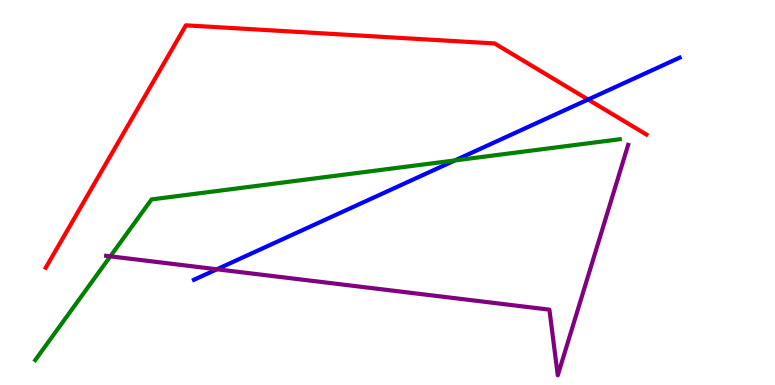[{'lines': ['blue', 'red'], 'intersections': [{'x': 7.59, 'y': 7.41}]}, {'lines': ['green', 'red'], 'intersections': []}, {'lines': ['purple', 'red'], 'intersections': []}, {'lines': ['blue', 'green'], 'intersections': [{'x': 5.87, 'y': 5.83}]}, {'lines': ['blue', 'purple'], 'intersections': [{'x': 2.8, 'y': 3.01}]}, {'lines': ['green', 'purple'], 'intersections': [{'x': 1.42, 'y': 3.34}]}]